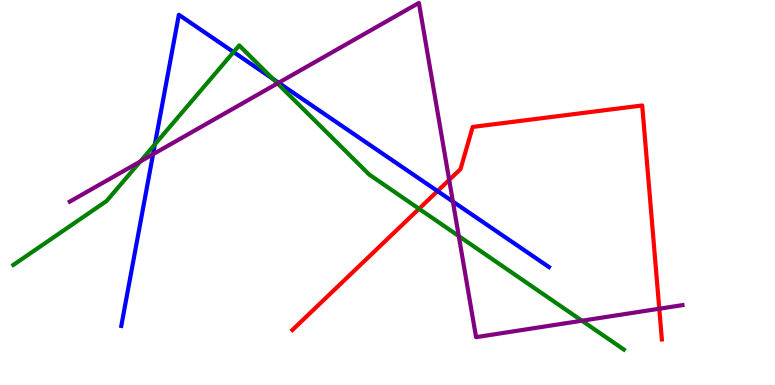[{'lines': ['blue', 'red'], 'intersections': [{'x': 5.65, 'y': 5.04}]}, {'lines': ['green', 'red'], 'intersections': [{'x': 5.41, 'y': 4.58}]}, {'lines': ['purple', 'red'], 'intersections': [{'x': 5.8, 'y': 5.33}, {'x': 8.51, 'y': 1.98}]}, {'lines': ['blue', 'green'], 'intersections': [{'x': 2.0, 'y': 6.25}, {'x': 3.01, 'y': 8.65}, {'x': 3.52, 'y': 7.95}]}, {'lines': ['blue', 'purple'], 'intersections': [{'x': 1.97, 'y': 5.99}, {'x': 3.59, 'y': 7.85}, {'x': 5.84, 'y': 4.77}]}, {'lines': ['green', 'purple'], 'intersections': [{'x': 1.81, 'y': 5.81}, {'x': 3.58, 'y': 7.83}, {'x': 5.92, 'y': 3.87}, {'x': 7.51, 'y': 1.67}]}]